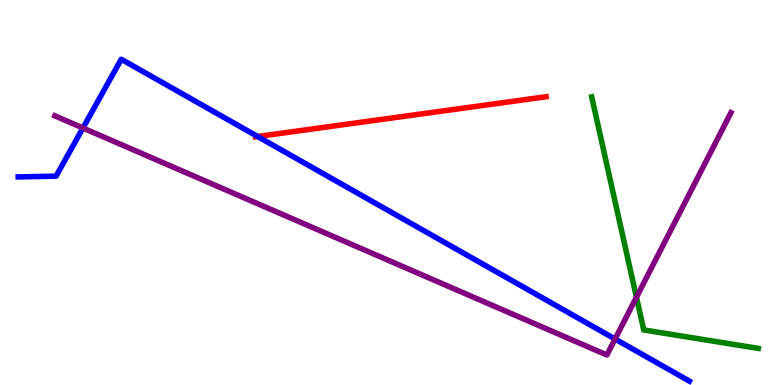[{'lines': ['blue', 'red'], 'intersections': [{'x': 3.32, 'y': 6.45}]}, {'lines': ['green', 'red'], 'intersections': []}, {'lines': ['purple', 'red'], 'intersections': []}, {'lines': ['blue', 'green'], 'intersections': []}, {'lines': ['blue', 'purple'], 'intersections': [{'x': 1.07, 'y': 6.68}, {'x': 7.94, 'y': 1.19}]}, {'lines': ['green', 'purple'], 'intersections': [{'x': 8.21, 'y': 2.28}]}]